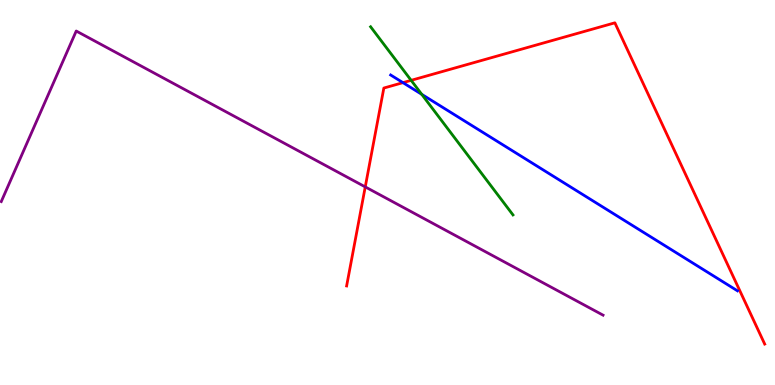[{'lines': ['blue', 'red'], 'intersections': [{'x': 5.2, 'y': 7.85}]}, {'lines': ['green', 'red'], 'intersections': [{'x': 5.31, 'y': 7.91}]}, {'lines': ['purple', 'red'], 'intersections': [{'x': 4.71, 'y': 5.15}]}, {'lines': ['blue', 'green'], 'intersections': [{'x': 5.44, 'y': 7.55}]}, {'lines': ['blue', 'purple'], 'intersections': []}, {'lines': ['green', 'purple'], 'intersections': []}]